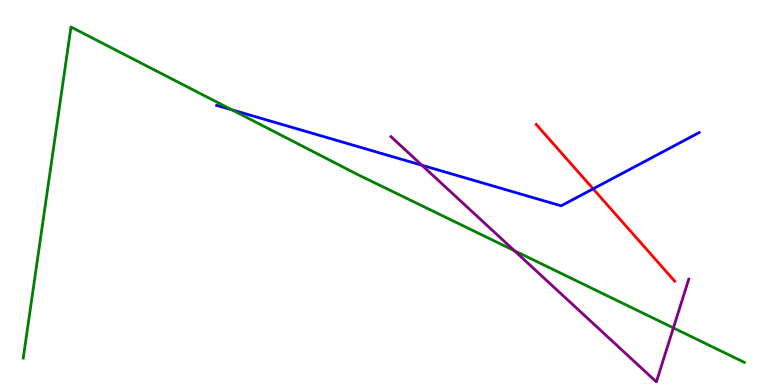[{'lines': ['blue', 'red'], 'intersections': [{'x': 7.65, 'y': 5.1}]}, {'lines': ['green', 'red'], 'intersections': []}, {'lines': ['purple', 'red'], 'intersections': []}, {'lines': ['blue', 'green'], 'intersections': [{'x': 2.99, 'y': 7.15}]}, {'lines': ['blue', 'purple'], 'intersections': [{'x': 5.44, 'y': 5.71}]}, {'lines': ['green', 'purple'], 'intersections': [{'x': 6.64, 'y': 3.49}, {'x': 8.69, 'y': 1.48}]}]